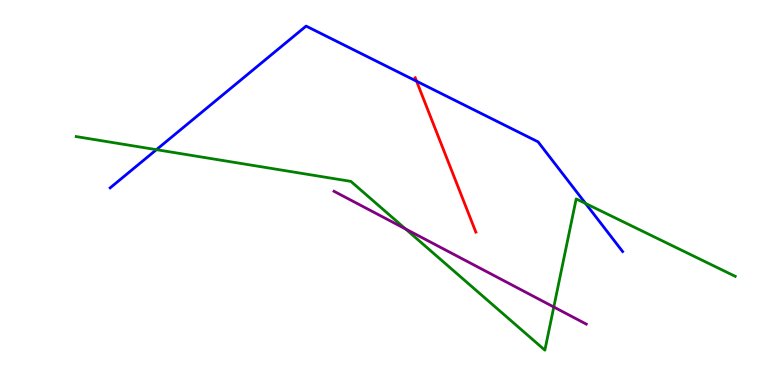[{'lines': ['blue', 'red'], 'intersections': [{'x': 5.38, 'y': 7.89}]}, {'lines': ['green', 'red'], 'intersections': []}, {'lines': ['purple', 'red'], 'intersections': []}, {'lines': ['blue', 'green'], 'intersections': [{'x': 2.02, 'y': 6.11}, {'x': 7.56, 'y': 4.71}]}, {'lines': ['blue', 'purple'], 'intersections': []}, {'lines': ['green', 'purple'], 'intersections': [{'x': 5.23, 'y': 4.05}, {'x': 7.15, 'y': 2.03}]}]